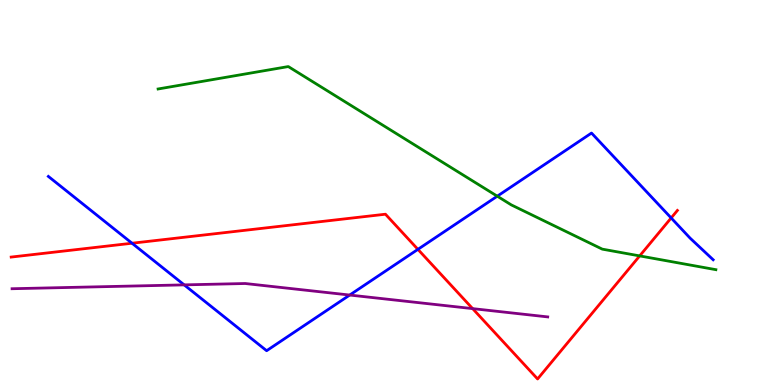[{'lines': ['blue', 'red'], 'intersections': [{'x': 1.7, 'y': 3.68}, {'x': 5.39, 'y': 3.52}, {'x': 8.66, 'y': 4.34}]}, {'lines': ['green', 'red'], 'intersections': [{'x': 8.25, 'y': 3.35}]}, {'lines': ['purple', 'red'], 'intersections': [{'x': 6.1, 'y': 1.98}]}, {'lines': ['blue', 'green'], 'intersections': [{'x': 6.42, 'y': 4.9}]}, {'lines': ['blue', 'purple'], 'intersections': [{'x': 2.38, 'y': 2.6}, {'x': 4.51, 'y': 2.34}]}, {'lines': ['green', 'purple'], 'intersections': []}]